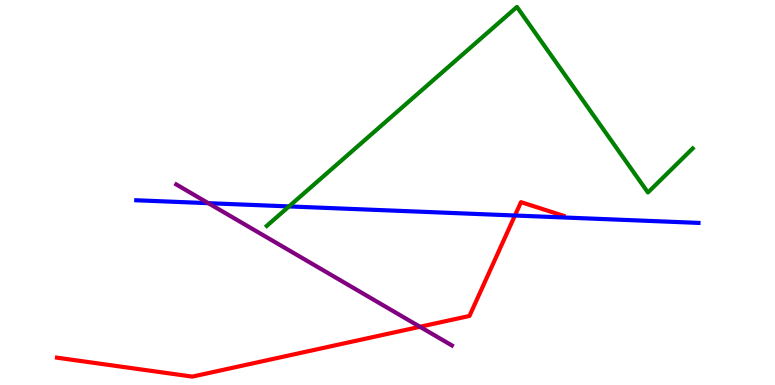[{'lines': ['blue', 'red'], 'intersections': [{'x': 6.64, 'y': 4.4}]}, {'lines': ['green', 'red'], 'intersections': []}, {'lines': ['purple', 'red'], 'intersections': [{'x': 5.42, 'y': 1.51}]}, {'lines': ['blue', 'green'], 'intersections': [{'x': 3.73, 'y': 4.64}]}, {'lines': ['blue', 'purple'], 'intersections': [{'x': 2.69, 'y': 4.72}]}, {'lines': ['green', 'purple'], 'intersections': []}]